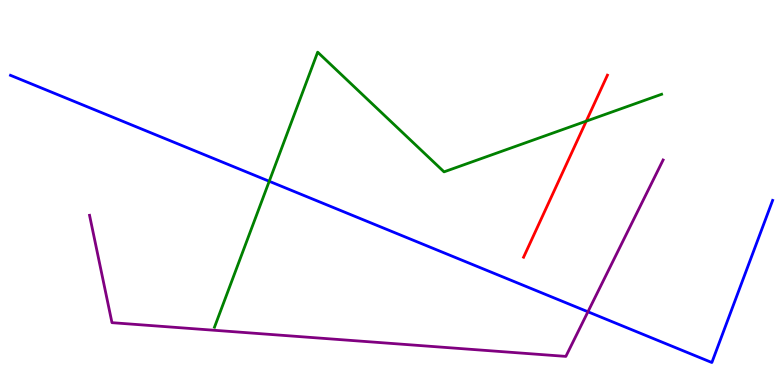[{'lines': ['blue', 'red'], 'intersections': []}, {'lines': ['green', 'red'], 'intersections': [{'x': 7.56, 'y': 6.85}]}, {'lines': ['purple', 'red'], 'intersections': []}, {'lines': ['blue', 'green'], 'intersections': [{'x': 3.47, 'y': 5.29}]}, {'lines': ['blue', 'purple'], 'intersections': [{'x': 7.59, 'y': 1.9}]}, {'lines': ['green', 'purple'], 'intersections': []}]